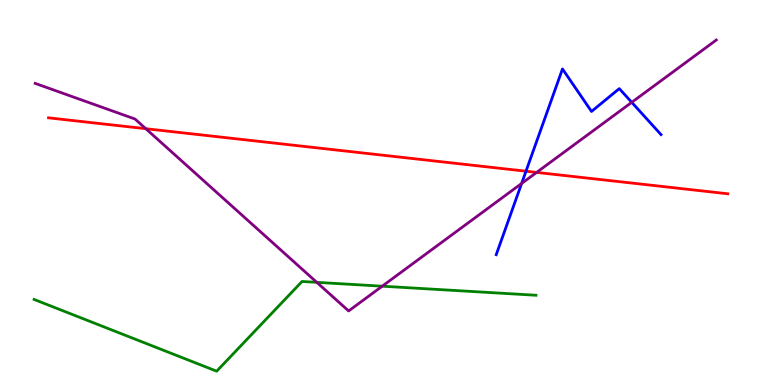[{'lines': ['blue', 'red'], 'intersections': [{'x': 6.79, 'y': 5.55}]}, {'lines': ['green', 'red'], 'intersections': []}, {'lines': ['purple', 'red'], 'intersections': [{'x': 1.88, 'y': 6.66}, {'x': 6.92, 'y': 5.52}]}, {'lines': ['blue', 'green'], 'intersections': []}, {'lines': ['blue', 'purple'], 'intersections': [{'x': 6.73, 'y': 5.23}, {'x': 8.15, 'y': 7.34}]}, {'lines': ['green', 'purple'], 'intersections': [{'x': 4.09, 'y': 2.67}, {'x': 4.93, 'y': 2.57}]}]